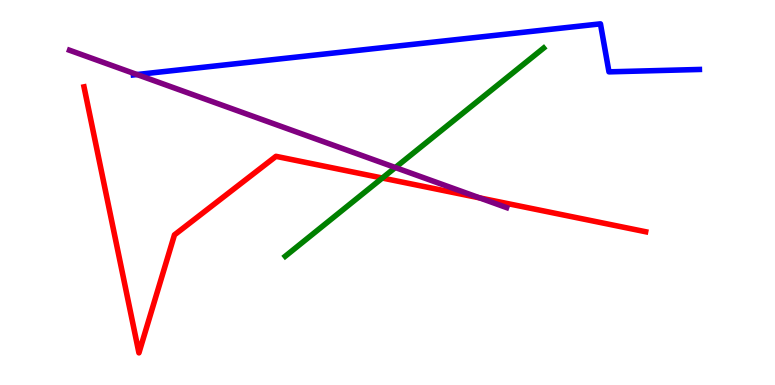[{'lines': ['blue', 'red'], 'intersections': []}, {'lines': ['green', 'red'], 'intersections': [{'x': 4.93, 'y': 5.38}]}, {'lines': ['purple', 'red'], 'intersections': [{'x': 6.19, 'y': 4.86}]}, {'lines': ['blue', 'green'], 'intersections': []}, {'lines': ['blue', 'purple'], 'intersections': [{'x': 1.77, 'y': 8.06}]}, {'lines': ['green', 'purple'], 'intersections': [{'x': 5.1, 'y': 5.65}]}]